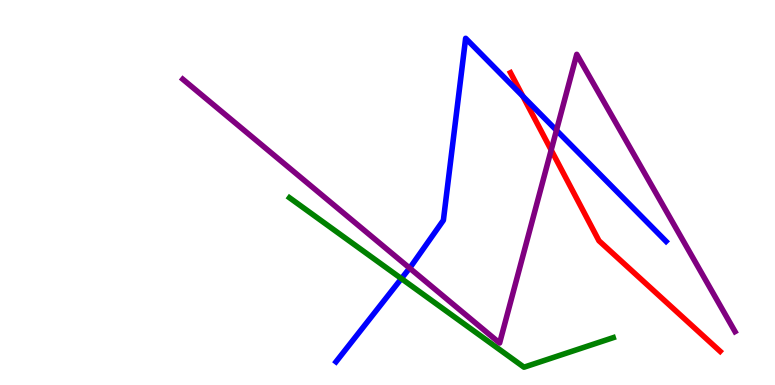[{'lines': ['blue', 'red'], 'intersections': [{'x': 6.75, 'y': 7.5}]}, {'lines': ['green', 'red'], 'intersections': []}, {'lines': ['purple', 'red'], 'intersections': [{'x': 7.11, 'y': 6.1}]}, {'lines': ['blue', 'green'], 'intersections': [{'x': 5.18, 'y': 2.76}]}, {'lines': ['blue', 'purple'], 'intersections': [{'x': 5.29, 'y': 3.04}, {'x': 7.18, 'y': 6.62}]}, {'lines': ['green', 'purple'], 'intersections': []}]